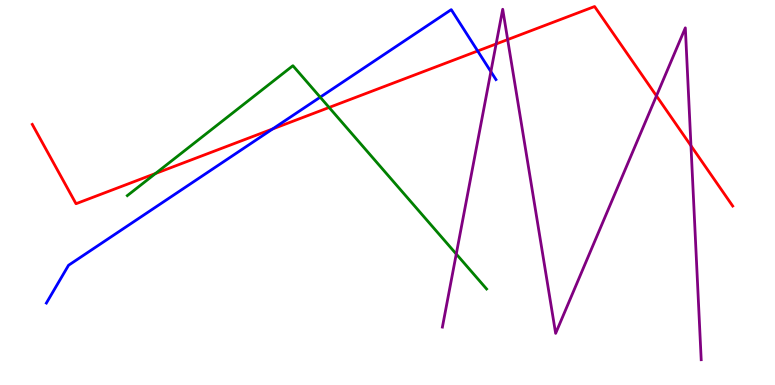[{'lines': ['blue', 'red'], 'intersections': [{'x': 3.52, 'y': 6.65}, {'x': 6.16, 'y': 8.68}]}, {'lines': ['green', 'red'], 'intersections': [{'x': 2.01, 'y': 5.49}, {'x': 4.25, 'y': 7.21}]}, {'lines': ['purple', 'red'], 'intersections': [{'x': 6.4, 'y': 8.86}, {'x': 6.55, 'y': 8.97}, {'x': 8.47, 'y': 7.51}, {'x': 8.92, 'y': 6.21}]}, {'lines': ['blue', 'green'], 'intersections': [{'x': 4.13, 'y': 7.48}]}, {'lines': ['blue', 'purple'], 'intersections': [{'x': 6.33, 'y': 8.14}]}, {'lines': ['green', 'purple'], 'intersections': [{'x': 5.89, 'y': 3.4}]}]